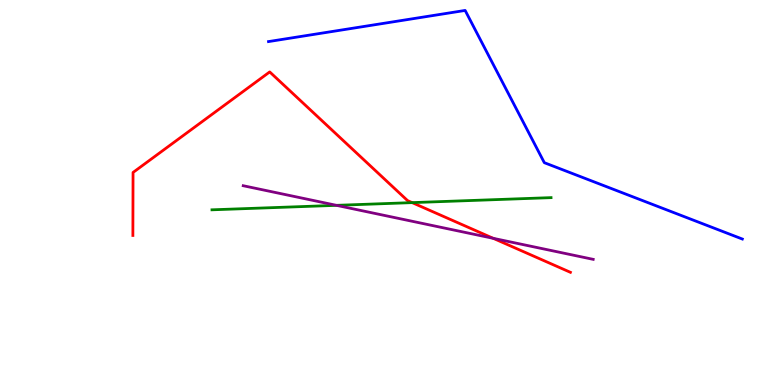[{'lines': ['blue', 'red'], 'intersections': []}, {'lines': ['green', 'red'], 'intersections': [{'x': 5.32, 'y': 4.74}]}, {'lines': ['purple', 'red'], 'intersections': [{'x': 6.36, 'y': 3.81}]}, {'lines': ['blue', 'green'], 'intersections': []}, {'lines': ['blue', 'purple'], 'intersections': []}, {'lines': ['green', 'purple'], 'intersections': [{'x': 4.34, 'y': 4.67}]}]